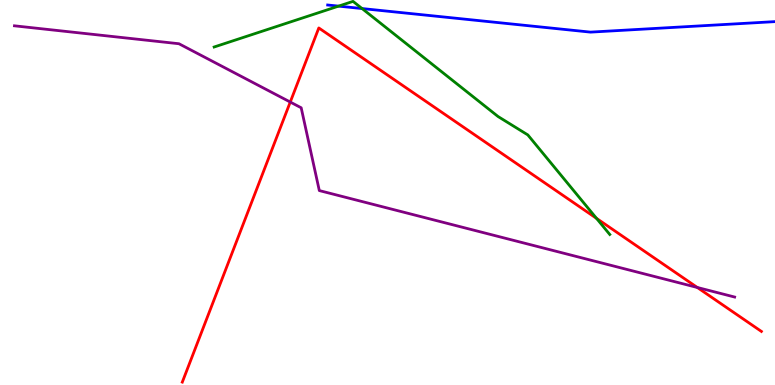[{'lines': ['blue', 'red'], 'intersections': []}, {'lines': ['green', 'red'], 'intersections': [{'x': 7.7, 'y': 4.33}]}, {'lines': ['purple', 'red'], 'intersections': [{'x': 3.75, 'y': 7.35}, {'x': 9.0, 'y': 2.53}]}, {'lines': ['blue', 'green'], 'intersections': [{'x': 4.37, 'y': 9.84}, {'x': 4.67, 'y': 9.78}]}, {'lines': ['blue', 'purple'], 'intersections': []}, {'lines': ['green', 'purple'], 'intersections': []}]